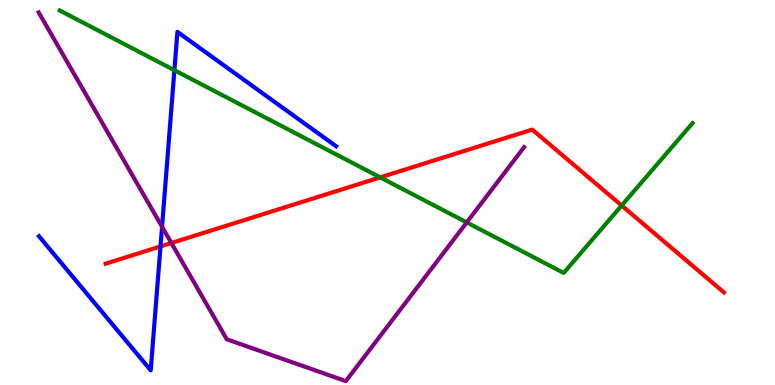[{'lines': ['blue', 'red'], 'intersections': [{'x': 2.07, 'y': 3.6}]}, {'lines': ['green', 'red'], 'intersections': [{'x': 4.91, 'y': 5.39}, {'x': 8.02, 'y': 4.66}]}, {'lines': ['purple', 'red'], 'intersections': [{'x': 2.21, 'y': 3.69}]}, {'lines': ['blue', 'green'], 'intersections': [{'x': 2.25, 'y': 8.18}]}, {'lines': ['blue', 'purple'], 'intersections': [{'x': 2.09, 'y': 4.11}]}, {'lines': ['green', 'purple'], 'intersections': [{'x': 6.02, 'y': 4.22}]}]